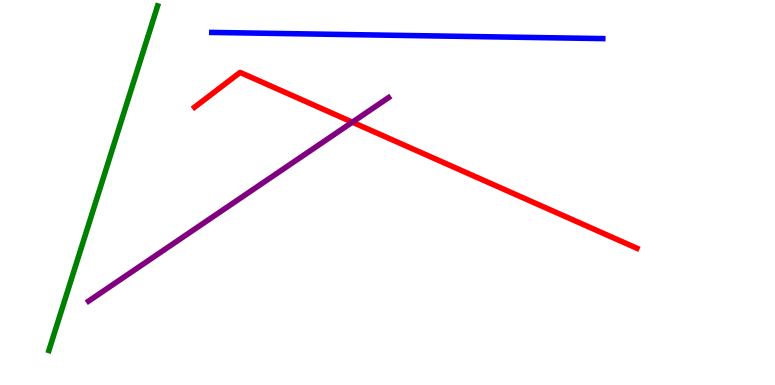[{'lines': ['blue', 'red'], 'intersections': []}, {'lines': ['green', 'red'], 'intersections': []}, {'lines': ['purple', 'red'], 'intersections': [{'x': 4.55, 'y': 6.83}]}, {'lines': ['blue', 'green'], 'intersections': []}, {'lines': ['blue', 'purple'], 'intersections': []}, {'lines': ['green', 'purple'], 'intersections': []}]